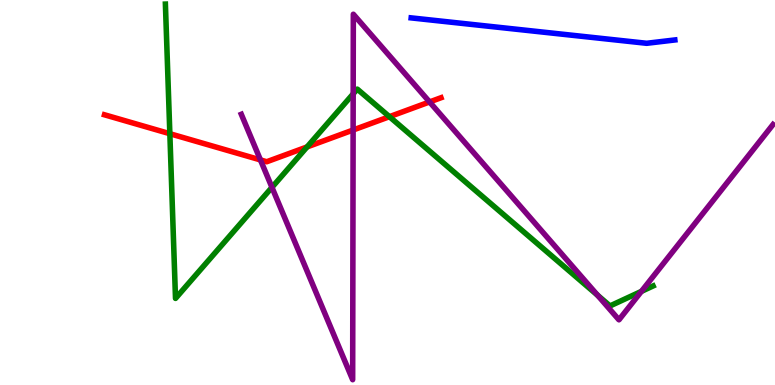[{'lines': ['blue', 'red'], 'intersections': []}, {'lines': ['green', 'red'], 'intersections': [{'x': 2.19, 'y': 6.53}, {'x': 3.96, 'y': 6.18}, {'x': 5.02, 'y': 6.97}]}, {'lines': ['purple', 'red'], 'intersections': [{'x': 3.36, 'y': 5.85}, {'x': 4.56, 'y': 6.62}, {'x': 5.54, 'y': 7.35}]}, {'lines': ['blue', 'green'], 'intersections': []}, {'lines': ['blue', 'purple'], 'intersections': []}, {'lines': ['green', 'purple'], 'intersections': [{'x': 3.51, 'y': 5.13}, {'x': 4.56, 'y': 7.56}, {'x': 7.71, 'y': 2.33}, {'x': 8.28, 'y': 2.43}]}]